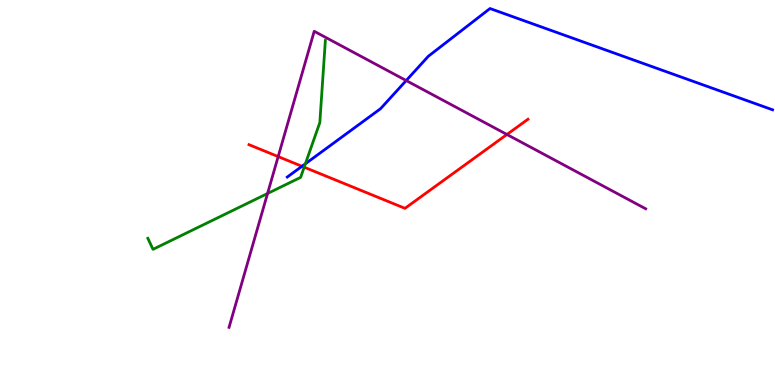[{'lines': ['blue', 'red'], 'intersections': [{'x': 3.9, 'y': 5.68}]}, {'lines': ['green', 'red'], 'intersections': [{'x': 3.92, 'y': 5.66}]}, {'lines': ['purple', 'red'], 'intersections': [{'x': 3.59, 'y': 5.93}, {'x': 6.54, 'y': 6.51}]}, {'lines': ['blue', 'green'], 'intersections': [{'x': 3.94, 'y': 5.75}]}, {'lines': ['blue', 'purple'], 'intersections': [{'x': 5.24, 'y': 7.91}]}, {'lines': ['green', 'purple'], 'intersections': [{'x': 3.45, 'y': 4.97}]}]